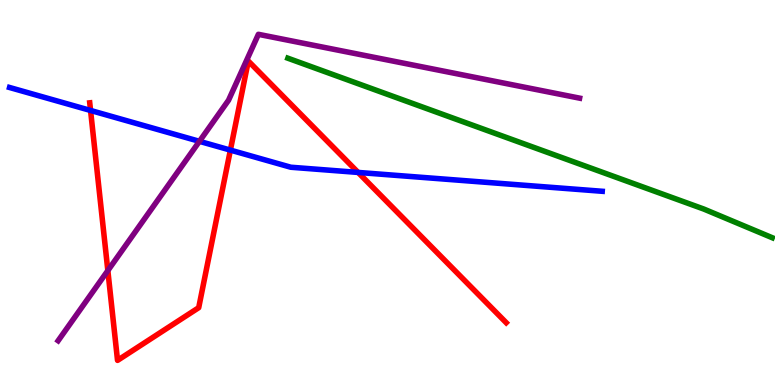[{'lines': ['blue', 'red'], 'intersections': [{'x': 1.17, 'y': 7.13}, {'x': 2.97, 'y': 6.1}, {'x': 4.62, 'y': 5.52}]}, {'lines': ['green', 'red'], 'intersections': []}, {'lines': ['purple', 'red'], 'intersections': [{'x': 1.39, 'y': 2.97}]}, {'lines': ['blue', 'green'], 'intersections': []}, {'lines': ['blue', 'purple'], 'intersections': [{'x': 2.57, 'y': 6.33}]}, {'lines': ['green', 'purple'], 'intersections': []}]